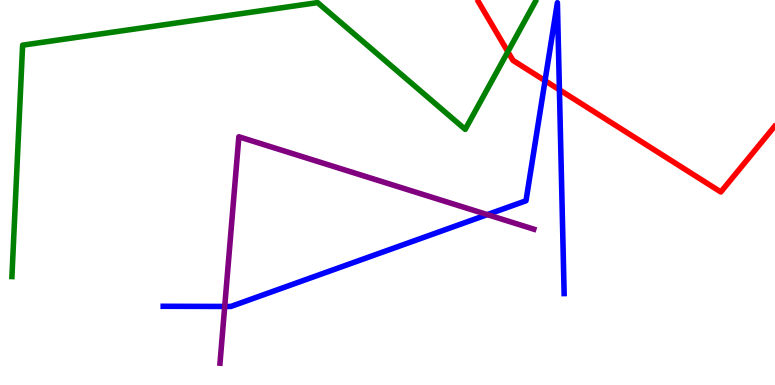[{'lines': ['blue', 'red'], 'intersections': [{'x': 7.03, 'y': 7.9}, {'x': 7.22, 'y': 7.67}]}, {'lines': ['green', 'red'], 'intersections': [{'x': 6.55, 'y': 8.66}]}, {'lines': ['purple', 'red'], 'intersections': []}, {'lines': ['blue', 'green'], 'intersections': []}, {'lines': ['blue', 'purple'], 'intersections': [{'x': 2.9, 'y': 2.04}, {'x': 6.29, 'y': 4.43}]}, {'lines': ['green', 'purple'], 'intersections': []}]